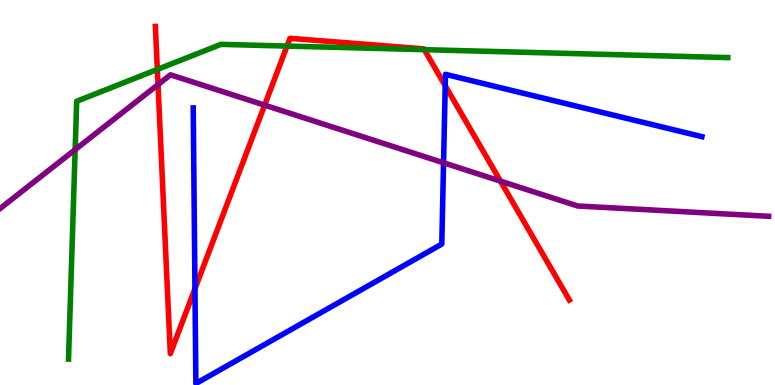[{'lines': ['blue', 'red'], 'intersections': [{'x': 2.52, 'y': 2.5}, {'x': 5.74, 'y': 7.77}]}, {'lines': ['green', 'red'], 'intersections': [{'x': 2.03, 'y': 8.2}, {'x': 3.7, 'y': 8.8}, {'x': 5.48, 'y': 8.71}]}, {'lines': ['purple', 'red'], 'intersections': [{'x': 2.04, 'y': 7.8}, {'x': 3.41, 'y': 7.27}, {'x': 6.46, 'y': 5.3}]}, {'lines': ['blue', 'green'], 'intersections': []}, {'lines': ['blue', 'purple'], 'intersections': [{'x': 5.72, 'y': 5.77}]}, {'lines': ['green', 'purple'], 'intersections': [{'x': 0.97, 'y': 6.11}]}]